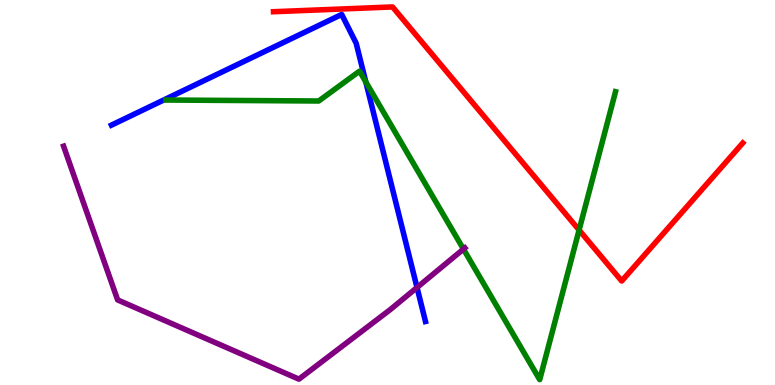[{'lines': ['blue', 'red'], 'intersections': []}, {'lines': ['green', 'red'], 'intersections': [{'x': 7.47, 'y': 4.02}]}, {'lines': ['purple', 'red'], 'intersections': []}, {'lines': ['blue', 'green'], 'intersections': [{'x': 4.72, 'y': 7.87}]}, {'lines': ['blue', 'purple'], 'intersections': [{'x': 5.38, 'y': 2.53}]}, {'lines': ['green', 'purple'], 'intersections': [{'x': 5.98, 'y': 3.53}]}]